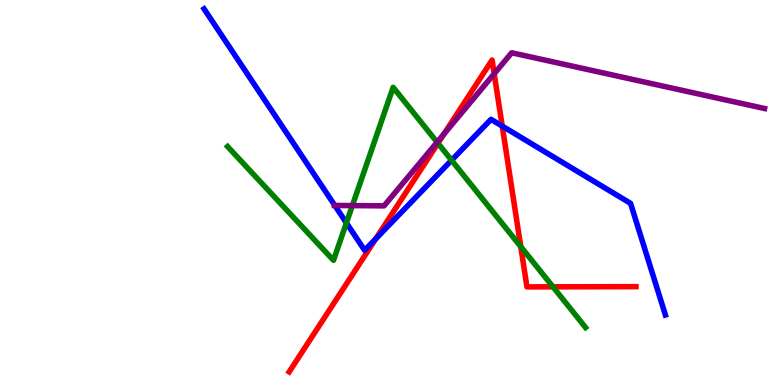[{'lines': ['blue', 'red'], 'intersections': [{'x': 4.85, 'y': 3.8}, {'x': 6.48, 'y': 6.72}]}, {'lines': ['green', 'red'], 'intersections': [{'x': 5.65, 'y': 6.28}, {'x': 6.72, 'y': 3.59}, {'x': 7.14, 'y': 2.55}]}, {'lines': ['purple', 'red'], 'intersections': [{'x': 5.73, 'y': 6.52}, {'x': 6.38, 'y': 8.08}]}, {'lines': ['blue', 'green'], 'intersections': [{'x': 4.47, 'y': 4.21}, {'x': 5.83, 'y': 5.84}]}, {'lines': ['blue', 'purple'], 'intersections': [{'x': 4.32, 'y': 4.66}]}, {'lines': ['green', 'purple'], 'intersections': [{'x': 4.55, 'y': 4.66}, {'x': 5.64, 'y': 6.31}]}]